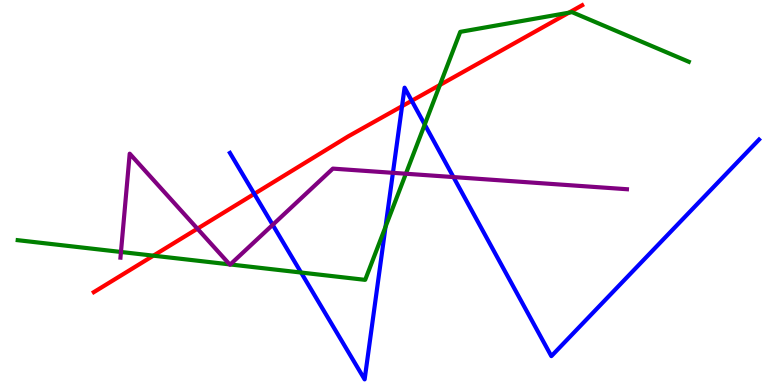[{'lines': ['blue', 'red'], 'intersections': [{'x': 3.28, 'y': 4.96}, {'x': 5.19, 'y': 7.24}, {'x': 5.31, 'y': 7.38}]}, {'lines': ['green', 'red'], 'intersections': [{'x': 1.98, 'y': 3.36}, {'x': 5.68, 'y': 7.79}, {'x': 7.34, 'y': 9.67}]}, {'lines': ['purple', 'red'], 'intersections': [{'x': 2.55, 'y': 4.06}]}, {'lines': ['blue', 'green'], 'intersections': [{'x': 3.88, 'y': 2.92}, {'x': 4.97, 'y': 4.11}, {'x': 5.48, 'y': 6.77}]}, {'lines': ['blue', 'purple'], 'intersections': [{'x': 3.52, 'y': 4.16}, {'x': 5.07, 'y': 5.51}, {'x': 5.85, 'y': 5.4}]}, {'lines': ['green', 'purple'], 'intersections': [{'x': 1.56, 'y': 3.46}, {'x': 2.96, 'y': 3.13}, {'x': 2.97, 'y': 3.13}, {'x': 5.24, 'y': 5.49}]}]